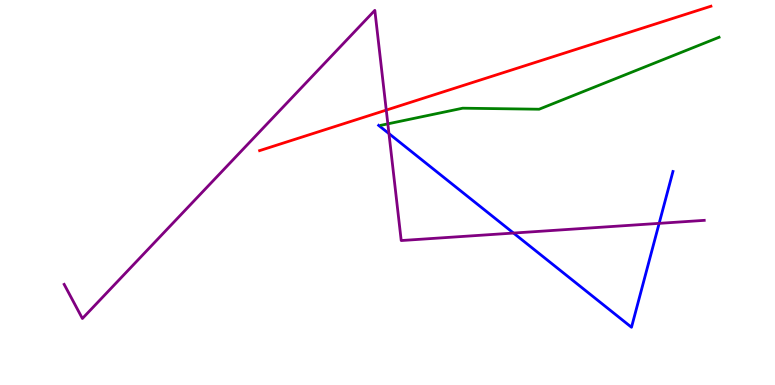[{'lines': ['blue', 'red'], 'intersections': []}, {'lines': ['green', 'red'], 'intersections': []}, {'lines': ['purple', 'red'], 'intersections': [{'x': 4.98, 'y': 7.14}]}, {'lines': ['blue', 'green'], 'intersections': []}, {'lines': ['blue', 'purple'], 'intersections': [{'x': 5.02, 'y': 6.53}, {'x': 6.63, 'y': 3.95}, {'x': 8.51, 'y': 4.2}]}, {'lines': ['green', 'purple'], 'intersections': [{'x': 5.0, 'y': 6.78}]}]